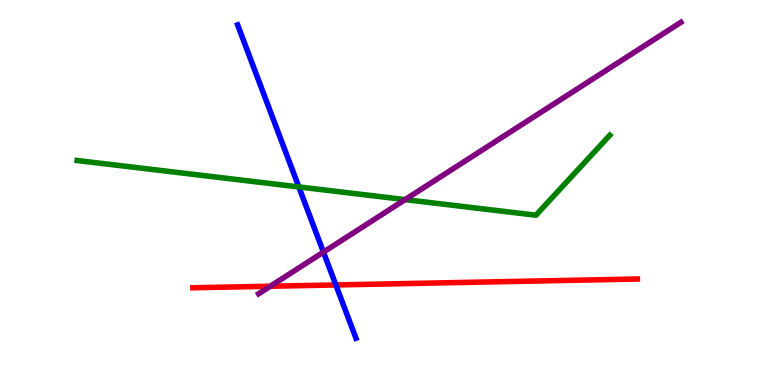[{'lines': ['blue', 'red'], 'intersections': [{'x': 4.33, 'y': 2.6}]}, {'lines': ['green', 'red'], 'intersections': []}, {'lines': ['purple', 'red'], 'intersections': [{'x': 3.49, 'y': 2.57}]}, {'lines': ['blue', 'green'], 'intersections': [{'x': 3.86, 'y': 5.14}]}, {'lines': ['blue', 'purple'], 'intersections': [{'x': 4.17, 'y': 3.45}]}, {'lines': ['green', 'purple'], 'intersections': [{'x': 5.23, 'y': 4.82}]}]